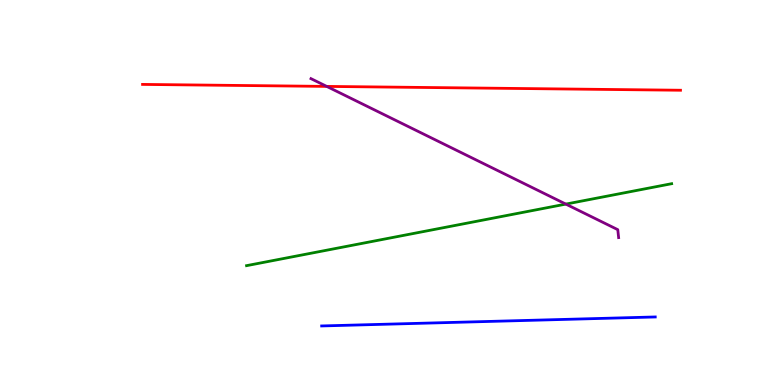[{'lines': ['blue', 'red'], 'intersections': []}, {'lines': ['green', 'red'], 'intersections': []}, {'lines': ['purple', 'red'], 'intersections': [{'x': 4.22, 'y': 7.76}]}, {'lines': ['blue', 'green'], 'intersections': []}, {'lines': ['blue', 'purple'], 'intersections': []}, {'lines': ['green', 'purple'], 'intersections': [{'x': 7.3, 'y': 4.7}]}]